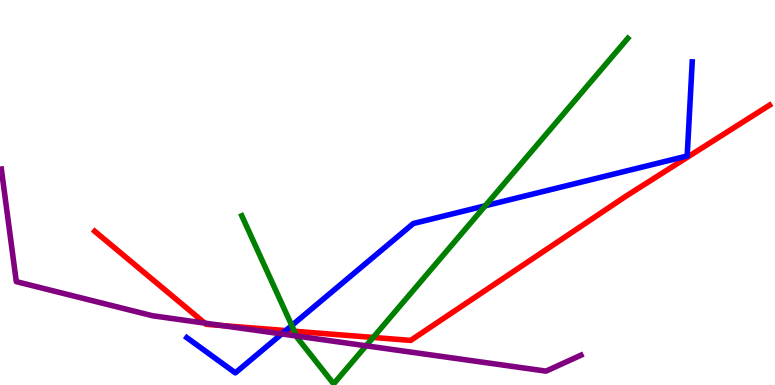[{'lines': ['blue', 'red'], 'intersections': [{'x': 3.69, 'y': 1.41}]}, {'lines': ['green', 'red'], 'intersections': [{'x': 3.8, 'y': 1.4}, {'x': 4.82, 'y': 1.24}]}, {'lines': ['purple', 'red'], 'intersections': [{'x': 2.64, 'y': 1.61}, {'x': 2.87, 'y': 1.54}]}, {'lines': ['blue', 'green'], 'intersections': [{'x': 3.77, 'y': 1.55}, {'x': 6.26, 'y': 4.66}]}, {'lines': ['blue', 'purple'], 'intersections': [{'x': 3.64, 'y': 1.33}]}, {'lines': ['green', 'purple'], 'intersections': [{'x': 3.83, 'y': 1.27}, {'x': 4.72, 'y': 1.02}]}]